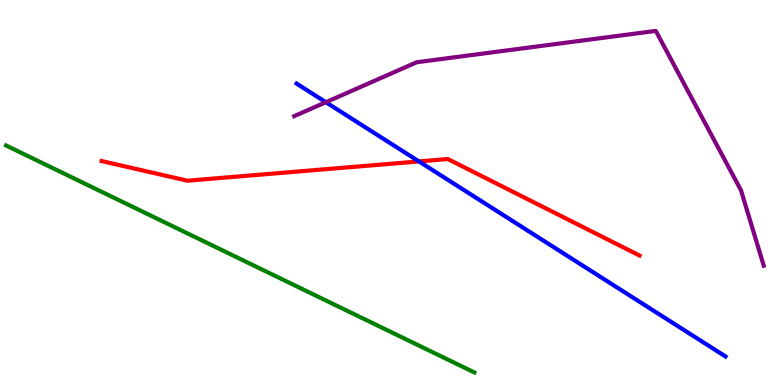[{'lines': ['blue', 'red'], 'intersections': [{'x': 5.41, 'y': 5.81}]}, {'lines': ['green', 'red'], 'intersections': []}, {'lines': ['purple', 'red'], 'intersections': []}, {'lines': ['blue', 'green'], 'intersections': []}, {'lines': ['blue', 'purple'], 'intersections': [{'x': 4.2, 'y': 7.35}]}, {'lines': ['green', 'purple'], 'intersections': []}]